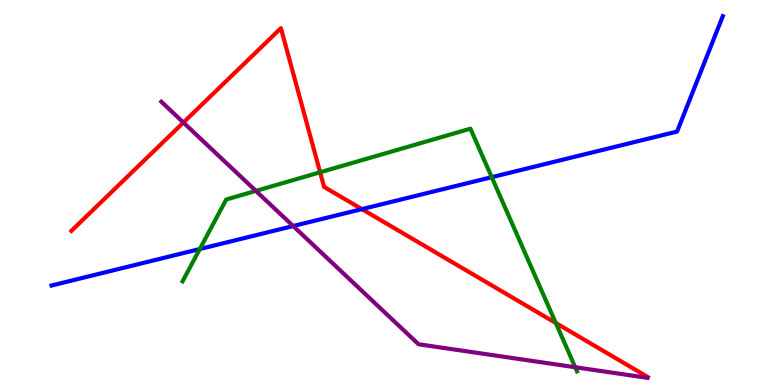[{'lines': ['blue', 'red'], 'intersections': [{'x': 4.67, 'y': 4.57}]}, {'lines': ['green', 'red'], 'intersections': [{'x': 4.13, 'y': 5.53}, {'x': 7.17, 'y': 1.61}]}, {'lines': ['purple', 'red'], 'intersections': [{'x': 2.37, 'y': 6.82}]}, {'lines': ['blue', 'green'], 'intersections': [{'x': 2.58, 'y': 3.53}, {'x': 6.34, 'y': 5.4}]}, {'lines': ['blue', 'purple'], 'intersections': [{'x': 3.78, 'y': 4.13}]}, {'lines': ['green', 'purple'], 'intersections': [{'x': 3.3, 'y': 5.04}, {'x': 7.42, 'y': 0.461}]}]